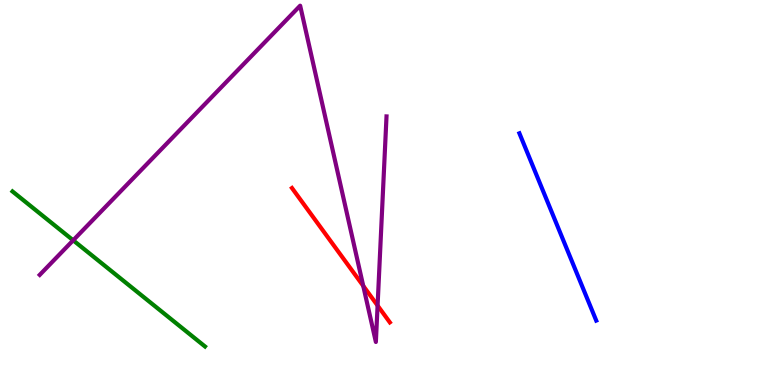[{'lines': ['blue', 'red'], 'intersections': []}, {'lines': ['green', 'red'], 'intersections': []}, {'lines': ['purple', 'red'], 'intersections': [{'x': 4.69, 'y': 2.58}, {'x': 4.87, 'y': 2.06}]}, {'lines': ['blue', 'green'], 'intersections': []}, {'lines': ['blue', 'purple'], 'intersections': []}, {'lines': ['green', 'purple'], 'intersections': [{'x': 0.944, 'y': 3.76}]}]